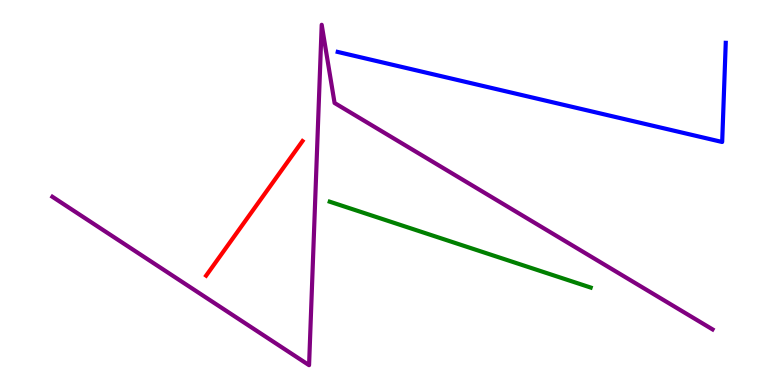[{'lines': ['blue', 'red'], 'intersections': []}, {'lines': ['green', 'red'], 'intersections': []}, {'lines': ['purple', 'red'], 'intersections': []}, {'lines': ['blue', 'green'], 'intersections': []}, {'lines': ['blue', 'purple'], 'intersections': []}, {'lines': ['green', 'purple'], 'intersections': []}]